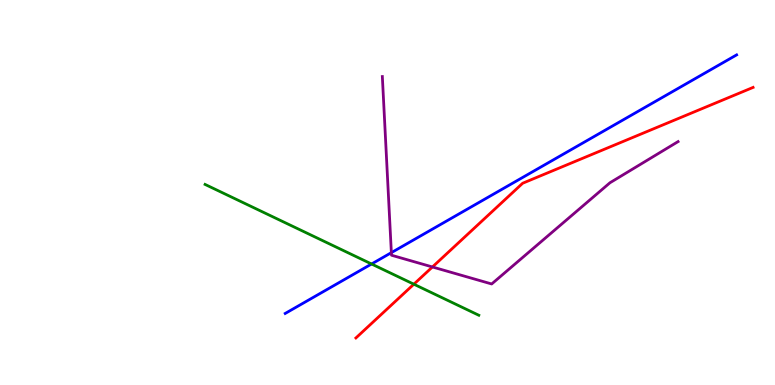[{'lines': ['blue', 'red'], 'intersections': []}, {'lines': ['green', 'red'], 'intersections': [{'x': 5.34, 'y': 2.62}]}, {'lines': ['purple', 'red'], 'intersections': [{'x': 5.58, 'y': 3.07}]}, {'lines': ['blue', 'green'], 'intersections': [{'x': 4.79, 'y': 3.14}]}, {'lines': ['blue', 'purple'], 'intersections': [{'x': 5.05, 'y': 3.44}]}, {'lines': ['green', 'purple'], 'intersections': []}]